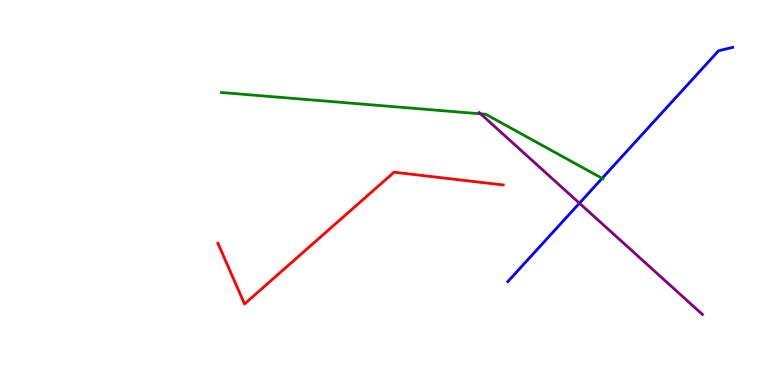[{'lines': ['blue', 'red'], 'intersections': []}, {'lines': ['green', 'red'], 'intersections': []}, {'lines': ['purple', 'red'], 'intersections': []}, {'lines': ['blue', 'green'], 'intersections': [{'x': 7.77, 'y': 5.37}]}, {'lines': ['blue', 'purple'], 'intersections': [{'x': 7.48, 'y': 4.72}]}, {'lines': ['green', 'purple'], 'intersections': [{'x': 6.2, 'y': 7.04}]}]